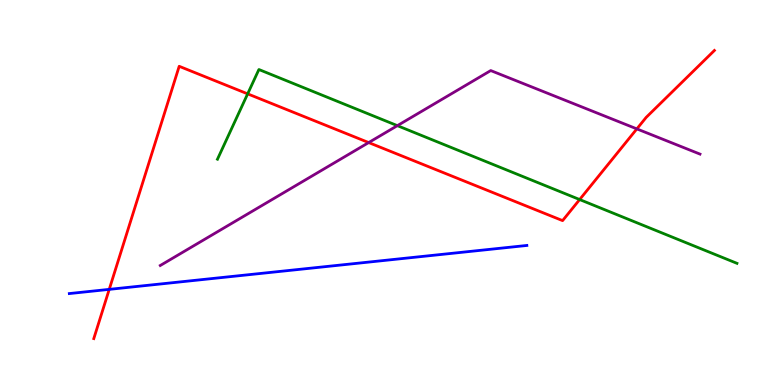[{'lines': ['blue', 'red'], 'intersections': [{'x': 1.41, 'y': 2.48}]}, {'lines': ['green', 'red'], 'intersections': [{'x': 3.2, 'y': 7.56}, {'x': 7.48, 'y': 4.82}]}, {'lines': ['purple', 'red'], 'intersections': [{'x': 4.76, 'y': 6.3}, {'x': 8.22, 'y': 6.65}]}, {'lines': ['blue', 'green'], 'intersections': []}, {'lines': ['blue', 'purple'], 'intersections': []}, {'lines': ['green', 'purple'], 'intersections': [{'x': 5.13, 'y': 6.74}]}]